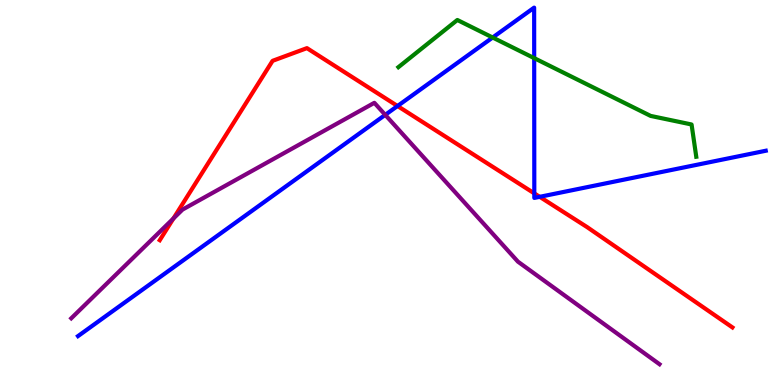[{'lines': ['blue', 'red'], 'intersections': [{'x': 5.13, 'y': 7.25}, {'x': 6.89, 'y': 4.98}, {'x': 6.96, 'y': 4.89}]}, {'lines': ['green', 'red'], 'intersections': []}, {'lines': ['purple', 'red'], 'intersections': [{'x': 2.24, 'y': 4.33}]}, {'lines': ['blue', 'green'], 'intersections': [{'x': 6.36, 'y': 9.03}, {'x': 6.89, 'y': 8.49}]}, {'lines': ['blue', 'purple'], 'intersections': [{'x': 4.97, 'y': 7.02}]}, {'lines': ['green', 'purple'], 'intersections': []}]